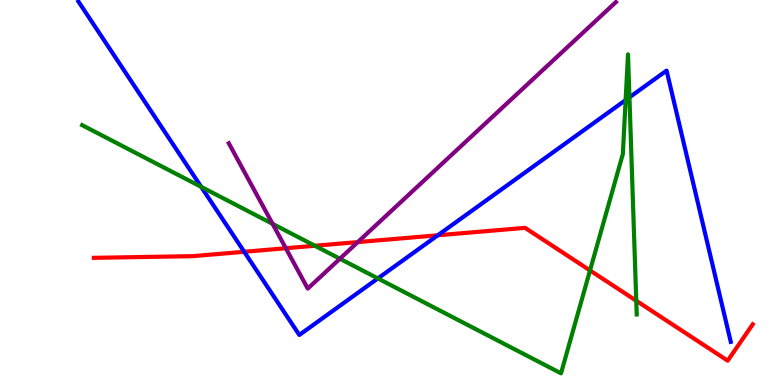[{'lines': ['blue', 'red'], 'intersections': [{'x': 3.15, 'y': 3.46}, {'x': 5.65, 'y': 3.89}]}, {'lines': ['green', 'red'], 'intersections': [{'x': 4.06, 'y': 3.62}, {'x': 7.61, 'y': 2.98}, {'x': 8.21, 'y': 2.19}]}, {'lines': ['purple', 'red'], 'intersections': [{'x': 3.69, 'y': 3.55}, {'x': 4.62, 'y': 3.71}]}, {'lines': ['blue', 'green'], 'intersections': [{'x': 2.6, 'y': 5.15}, {'x': 4.88, 'y': 2.77}, {'x': 8.07, 'y': 7.4}, {'x': 8.12, 'y': 7.47}]}, {'lines': ['blue', 'purple'], 'intersections': []}, {'lines': ['green', 'purple'], 'intersections': [{'x': 3.52, 'y': 4.19}, {'x': 4.39, 'y': 3.28}]}]